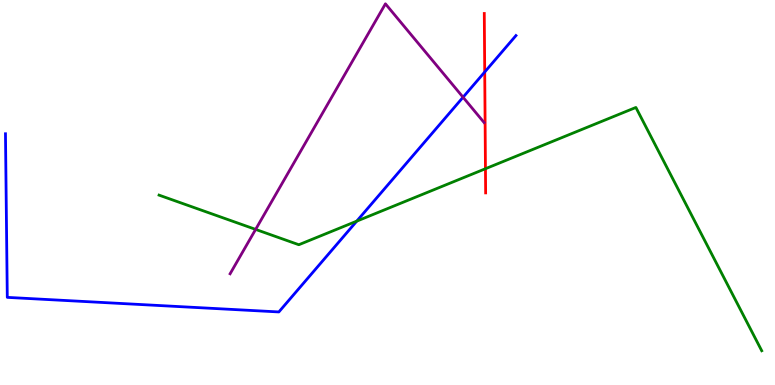[{'lines': ['blue', 'red'], 'intersections': [{'x': 6.25, 'y': 8.13}]}, {'lines': ['green', 'red'], 'intersections': [{'x': 6.26, 'y': 5.62}]}, {'lines': ['purple', 'red'], 'intersections': []}, {'lines': ['blue', 'green'], 'intersections': [{'x': 4.6, 'y': 4.26}]}, {'lines': ['blue', 'purple'], 'intersections': [{'x': 5.97, 'y': 7.47}]}, {'lines': ['green', 'purple'], 'intersections': [{'x': 3.3, 'y': 4.04}]}]